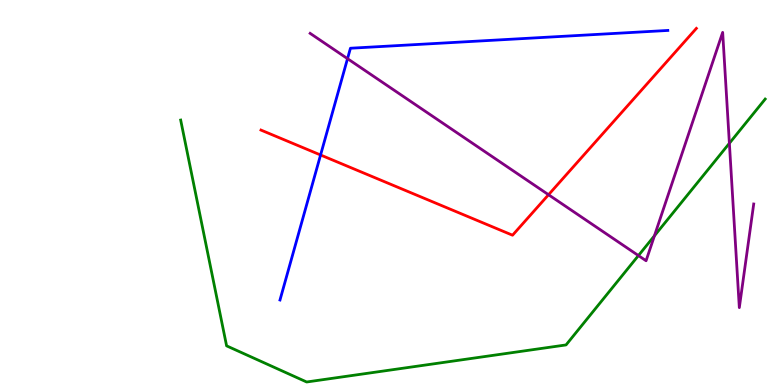[{'lines': ['blue', 'red'], 'intersections': [{'x': 4.14, 'y': 5.97}]}, {'lines': ['green', 'red'], 'intersections': []}, {'lines': ['purple', 'red'], 'intersections': [{'x': 7.08, 'y': 4.94}]}, {'lines': ['blue', 'green'], 'intersections': []}, {'lines': ['blue', 'purple'], 'intersections': [{'x': 4.48, 'y': 8.48}]}, {'lines': ['green', 'purple'], 'intersections': [{'x': 8.24, 'y': 3.36}, {'x': 8.44, 'y': 3.88}, {'x': 9.41, 'y': 6.28}]}]